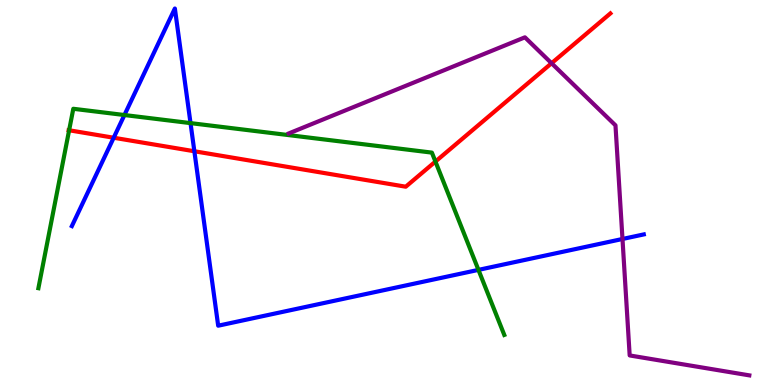[{'lines': ['blue', 'red'], 'intersections': [{'x': 1.47, 'y': 6.42}, {'x': 2.51, 'y': 6.07}]}, {'lines': ['green', 'red'], 'intersections': [{'x': 0.892, 'y': 6.62}, {'x': 5.62, 'y': 5.8}]}, {'lines': ['purple', 'red'], 'intersections': [{'x': 7.12, 'y': 8.36}]}, {'lines': ['blue', 'green'], 'intersections': [{'x': 1.61, 'y': 7.01}, {'x': 2.46, 'y': 6.8}, {'x': 6.17, 'y': 2.99}]}, {'lines': ['blue', 'purple'], 'intersections': [{'x': 8.03, 'y': 3.79}]}, {'lines': ['green', 'purple'], 'intersections': []}]